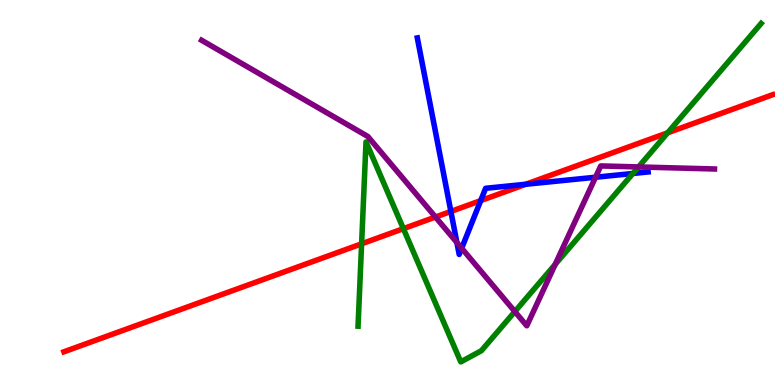[{'lines': ['blue', 'red'], 'intersections': [{'x': 5.82, 'y': 4.51}, {'x': 6.2, 'y': 4.79}, {'x': 6.78, 'y': 5.21}]}, {'lines': ['green', 'red'], 'intersections': [{'x': 4.67, 'y': 3.67}, {'x': 5.2, 'y': 4.06}, {'x': 8.62, 'y': 6.55}]}, {'lines': ['purple', 'red'], 'intersections': [{'x': 5.62, 'y': 4.36}]}, {'lines': ['blue', 'green'], 'intersections': [{'x': 8.17, 'y': 5.49}]}, {'lines': ['blue', 'purple'], 'intersections': [{'x': 5.9, 'y': 3.7}, {'x': 5.96, 'y': 3.55}, {'x': 7.68, 'y': 5.4}]}, {'lines': ['green', 'purple'], 'intersections': [{'x': 6.64, 'y': 1.91}, {'x': 7.16, 'y': 3.13}, {'x': 8.24, 'y': 5.66}]}]